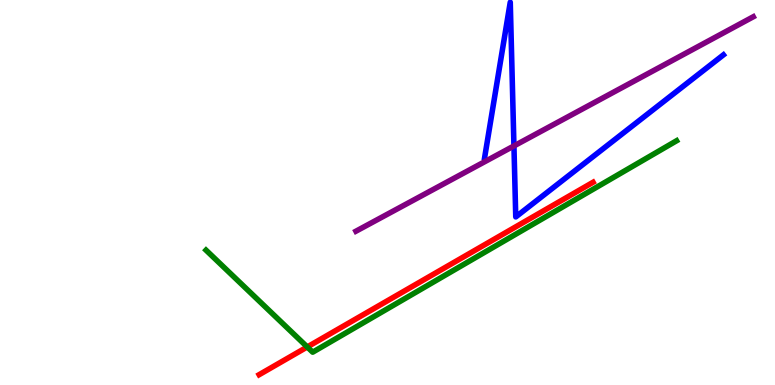[{'lines': ['blue', 'red'], 'intersections': []}, {'lines': ['green', 'red'], 'intersections': [{'x': 3.96, 'y': 0.988}]}, {'lines': ['purple', 'red'], 'intersections': []}, {'lines': ['blue', 'green'], 'intersections': []}, {'lines': ['blue', 'purple'], 'intersections': [{'x': 6.63, 'y': 6.21}]}, {'lines': ['green', 'purple'], 'intersections': []}]